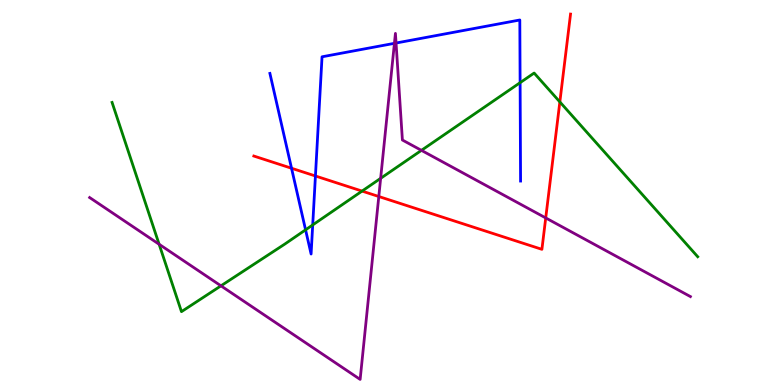[{'lines': ['blue', 'red'], 'intersections': [{'x': 3.76, 'y': 5.63}, {'x': 4.07, 'y': 5.43}]}, {'lines': ['green', 'red'], 'intersections': [{'x': 4.67, 'y': 5.04}, {'x': 7.22, 'y': 7.35}]}, {'lines': ['purple', 'red'], 'intersections': [{'x': 4.89, 'y': 4.9}, {'x': 7.04, 'y': 4.34}]}, {'lines': ['blue', 'green'], 'intersections': [{'x': 3.94, 'y': 4.03}, {'x': 4.04, 'y': 4.16}, {'x': 6.71, 'y': 7.85}]}, {'lines': ['blue', 'purple'], 'intersections': [{'x': 5.09, 'y': 8.87}, {'x': 5.11, 'y': 8.88}]}, {'lines': ['green', 'purple'], 'intersections': [{'x': 2.05, 'y': 3.66}, {'x': 2.85, 'y': 2.58}, {'x': 4.91, 'y': 5.37}, {'x': 5.44, 'y': 6.09}]}]